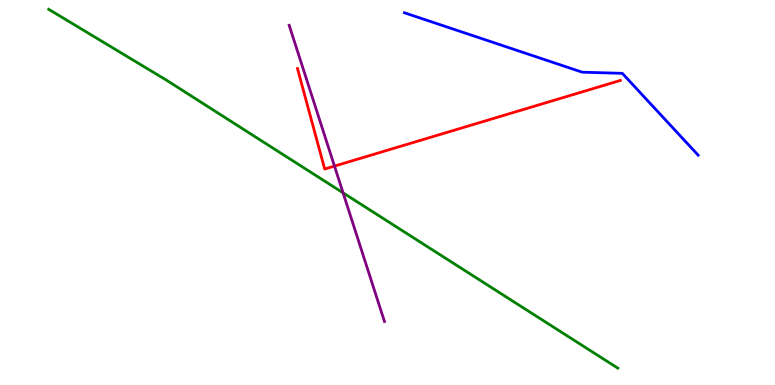[{'lines': ['blue', 'red'], 'intersections': []}, {'lines': ['green', 'red'], 'intersections': []}, {'lines': ['purple', 'red'], 'intersections': [{'x': 4.32, 'y': 5.69}]}, {'lines': ['blue', 'green'], 'intersections': []}, {'lines': ['blue', 'purple'], 'intersections': []}, {'lines': ['green', 'purple'], 'intersections': [{'x': 4.43, 'y': 4.99}]}]